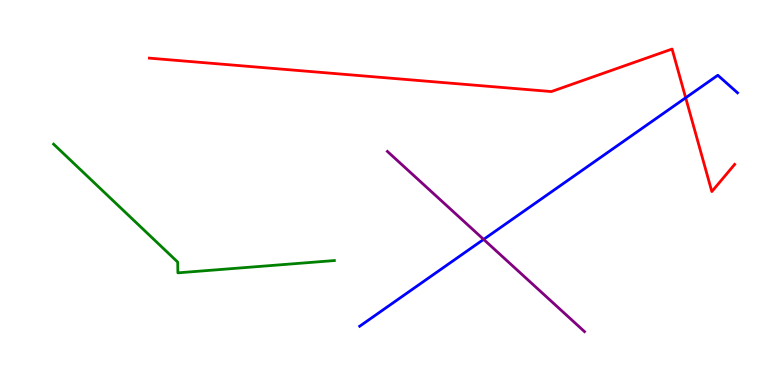[{'lines': ['blue', 'red'], 'intersections': [{'x': 8.85, 'y': 7.46}]}, {'lines': ['green', 'red'], 'intersections': []}, {'lines': ['purple', 'red'], 'intersections': []}, {'lines': ['blue', 'green'], 'intersections': []}, {'lines': ['blue', 'purple'], 'intersections': [{'x': 6.24, 'y': 3.78}]}, {'lines': ['green', 'purple'], 'intersections': []}]